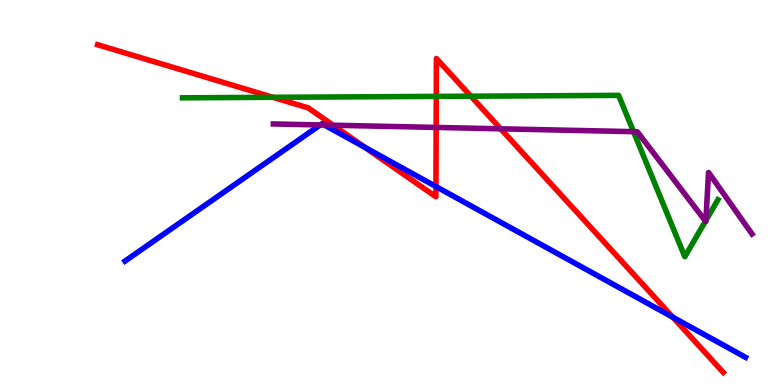[{'lines': ['blue', 'red'], 'intersections': [{'x': 4.71, 'y': 6.17}, {'x': 5.62, 'y': 5.15}, {'x': 8.68, 'y': 1.76}]}, {'lines': ['green', 'red'], 'intersections': [{'x': 3.52, 'y': 7.47}, {'x': 5.63, 'y': 7.5}, {'x': 6.08, 'y': 7.5}]}, {'lines': ['purple', 'red'], 'intersections': [{'x': 4.3, 'y': 6.75}, {'x': 5.63, 'y': 6.69}, {'x': 6.46, 'y': 6.65}]}, {'lines': ['blue', 'green'], 'intersections': []}, {'lines': ['blue', 'purple'], 'intersections': [{'x': 4.13, 'y': 6.75}, {'x': 4.19, 'y': 6.75}]}, {'lines': ['green', 'purple'], 'intersections': [{'x': 8.17, 'y': 6.58}, {'x': 9.1, 'y': 4.26}, {'x': 9.11, 'y': 4.27}]}]